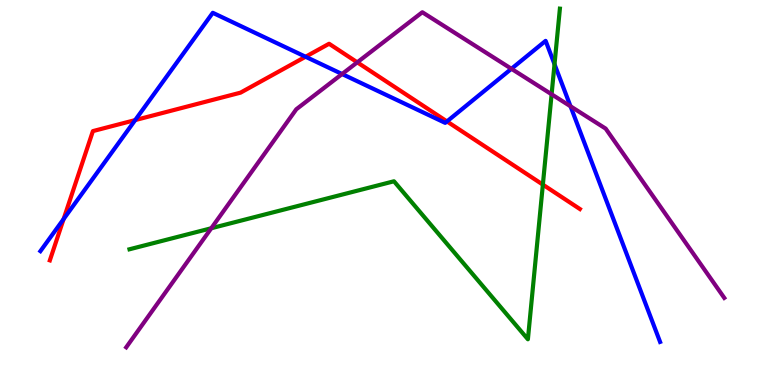[{'lines': ['blue', 'red'], 'intersections': [{'x': 0.821, 'y': 4.31}, {'x': 1.74, 'y': 6.88}, {'x': 3.94, 'y': 8.53}, {'x': 5.77, 'y': 6.85}]}, {'lines': ['green', 'red'], 'intersections': [{'x': 7.0, 'y': 5.2}]}, {'lines': ['purple', 'red'], 'intersections': [{'x': 4.61, 'y': 8.38}]}, {'lines': ['blue', 'green'], 'intersections': [{'x': 7.16, 'y': 8.33}]}, {'lines': ['blue', 'purple'], 'intersections': [{'x': 4.41, 'y': 8.08}, {'x': 6.6, 'y': 8.21}, {'x': 7.36, 'y': 7.24}]}, {'lines': ['green', 'purple'], 'intersections': [{'x': 2.73, 'y': 4.07}, {'x': 7.12, 'y': 7.55}]}]